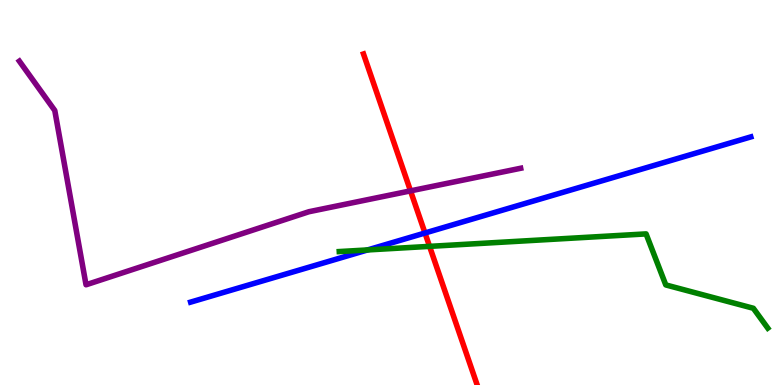[{'lines': ['blue', 'red'], 'intersections': [{'x': 5.48, 'y': 3.95}]}, {'lines': ['green', 'red'], 'intersections': [{'x': 5.54, 'y': 3.6}]}, {'lines': ['purple', 'red'], 'intersections': [{'x': 5.3, 'y': 5.04}]}, {'lines': ['blue', 'green'], 'intersections': [{'x': 4.74, 'y': 3.51}]}, {'lines': ['blue', 'purple'], 'intersections': []}, {'lines': ['green', 'purple'], 'intersections': []}]